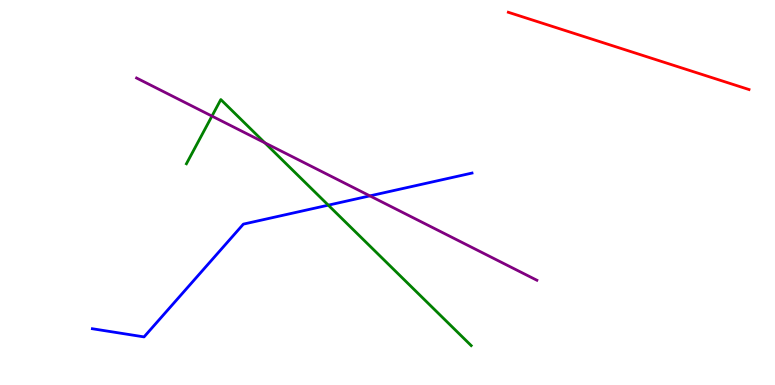[{'lines': ['blue', 'red'], 'intersections': []}, {'lines': ['green', 'red'], 'intersections': []}, {'lines': ['purple', 'red'], 'intersections': []}, {'lines': ['blue', 'green'], 'intersections': [{'x': 4.24, 'y': 4.67}]}, {'lines': ['blue', 'purple'], 'intersections': [{'x': 4.77, 'y': 4.91}]}, {'lines': ['green', 'purple'], 'intersections': [{'x': 2.73, 'y': 6.98}, {'x': 3.42, 'y': 6.29}]}]